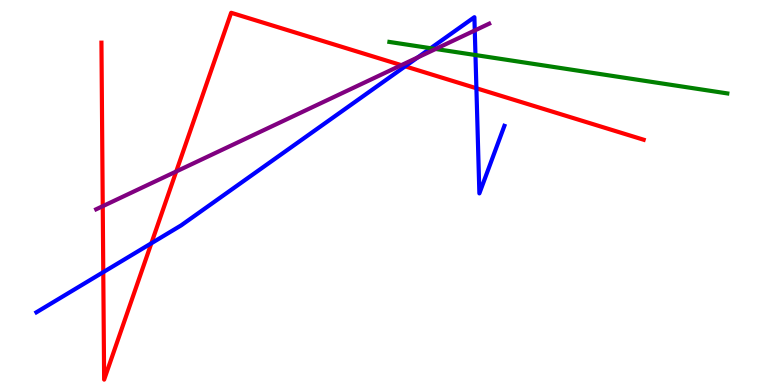[{'lines': ['blue', 'red'], 'intersections': [{'x': 1.33, 'y': 2.93}, {'x': 1.95, 'y': 3.68}, {'x': 5.23, 'y': 8.28}, {'x': 6.15, 'y': 7.71}]}, {'lines': ['green', 'red'], 'intersections': []}, {'lines': ['purple', 'red'], 'intersections': [{'x': 1.33, 'y': 4.64}, {'x': 2.27, 'y': 5.55}, {'x': 5.18, 'y': 8.31}]}, {'lines': ['blue', 'green'], 'intersections': [{'x': 5.56, 'y': 8.75}, {'x': 6.14, 'y': 8.57}]}, {'lines': ['blue', 'purple'], 'intersections': [{'x': 5.39, 'y': 8.51}, {'x': 6.13, 'y': 9.21}]}, {'lines': ['green', 'purple'], 'intersections': [{'x': 5.62, 'y': 8.73}]}]